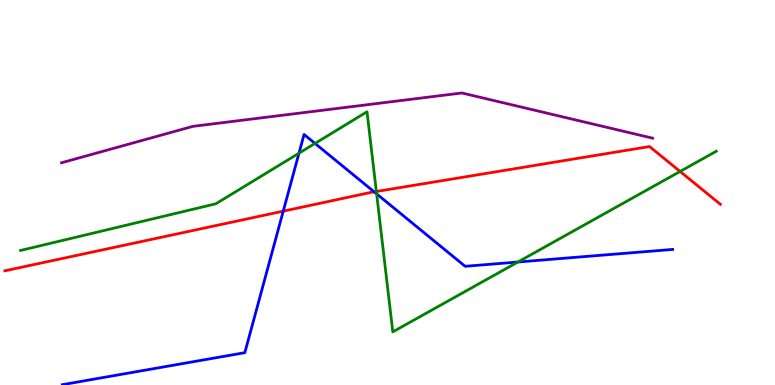[{'lines': ['blue', 'red'], 'intersections': [{'x': 3.65, 'y': 4.52}, {'x': 4.83, 'y': 5.02}]}, {'lines': ['green', 'red'], 'intersections': [{'x': 4.86, 'y': 5.03}, {'x': 8.78, 'y': 5.55}]}, {'lines': ['purple', 'red'], 'intersections': []}, {'lines': ['blue', 'green'], 'intersections': [{'x': 3.86, 'y': 6.02}, {'x': 4.06, 'y': 6.27}, {'x': 4.86, 'y': 4.96}, {'x': 6.68, 'y': 3.19}]}, {'lines': ['blue', 'purple'], 'intersections': []}, {'lines': ['green', 'purple'], 'intersections': []}]